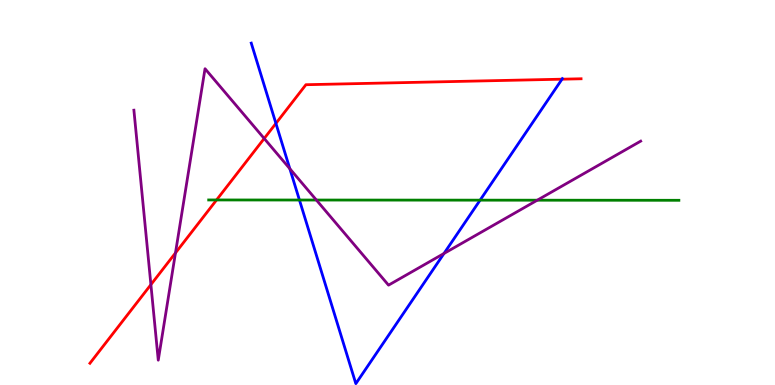[{'lines': ['blue', 'red'], 'intersections': [{'x': 3.56, 'y': 6.79}, {'x': 7.25, 'y': 7.94}]}, {'lines': ['green', 'red'], 'intersections': [{'x': 2.79, 'y': 4.81}]}, {'lines': ['purple', 'red'], 'intersections': [{'x': 1.95, 'y': 2.61}, {'x': 2.26, 'y': 3.43}, {'x': 3.41, 'y': 6.4}]}, {'lines': ['blue', 'green'], 'intersections': [{'x': 3.86, 'y': 4.8}, {'x': 6.19, 'y': 4.8}]}, {'lines': ['blue', 'purple'], 'intersections': [{'x': 3.74, 'y': 5.62}, {'x': 5.73, 'y': 3.42}]}, {'lines': ['green', 'purple'], 'intersections': [{'x': 4.08, 'y': 4.8}, {'x': 6.93, 'y': 4.8}]}]